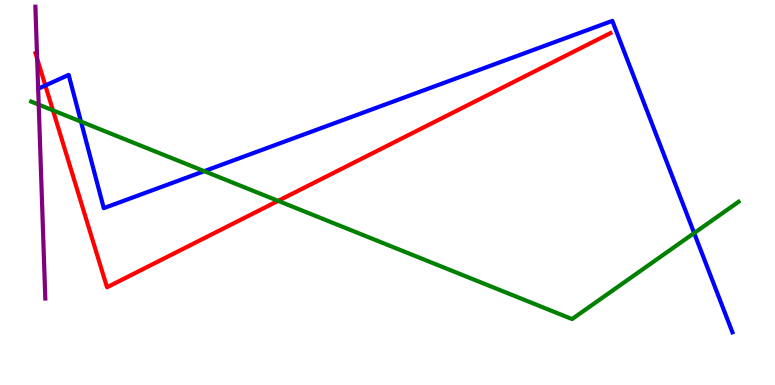[{'lines': ['blue', 'red'], 'intersections': [{'x': 0.585, 'y': 7.78}]}, {'lines': ['green', 'red'], 'intersections': [{'x': 0.683, 'y': 7.13}, {'x': 3.59, 'y': 4.78}]}, {'lines': ['purple', 'red'], 'intersections': [{'x': 0.479, 'y': 8.48}]}, {'lines': ['blue', 'green'], 'intersections': [{'x': 1.04, 'y': 6.84}, {'x': 2.64, 'y': 5.55}, {'x': 8.96, 'y': 3.95}]}, {'lines': ['blue', 'purple'], 'intersections': []}, {'lines': ['green', 'purple'], 'intersections': [{'x': 0.499, 'y': 7.28}]}]